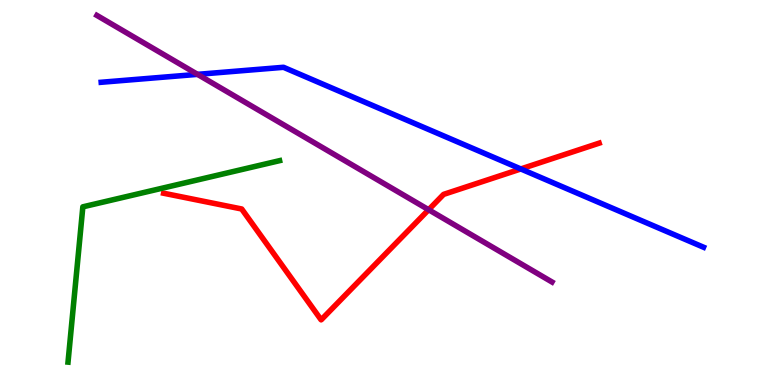[{'lines': ['blue', 'red'], 'intersections': [{'x': 6.72, 'y': 5.61}]}, {'lines': ['green', 'red'], 'intersections': []}, {'lines': ['purple', 'red'], 'intersections': [{'x': 5.53, 'y': 4.55}]}, {'lines': ['blue', 'green'], 'intersections': []}, {'lines': ['blue', 'purple'], 'intersections': [{'x': 2.55, 'y': 8.07}]}, {'lines': ['green', 'purple'], 'intersections': []}]